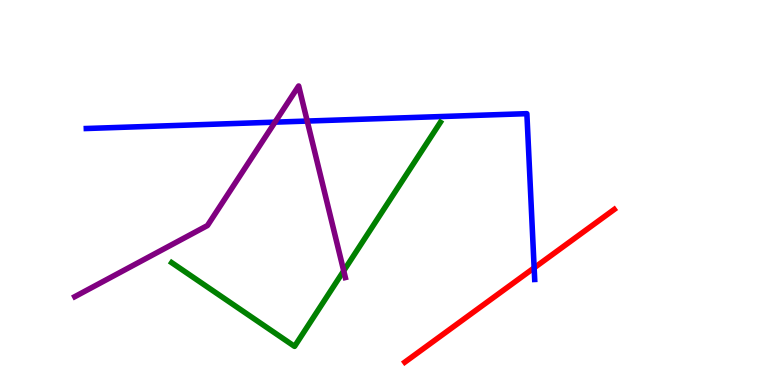[{'lines': ['blue', 'red'], 'intersections': [{'x': 6.89, 'y': 3.04}]}, {'lines': ['green', 'red'], 'intersections': []}, {'lines': ['purple', 'red'], 'intersections': []}, {'lines': ['blue', 'green'], 'intersections': []}, {'lines': ['blue', 'purple'], 'intersections': [{'x': 3.55, 'y': 6.83}, {'x': 3.96, 'y': 6.86}]}, {'lines': ['green', 'purple'], 'intersections': [{'x': 4.44, 'y': 2.97}]}]